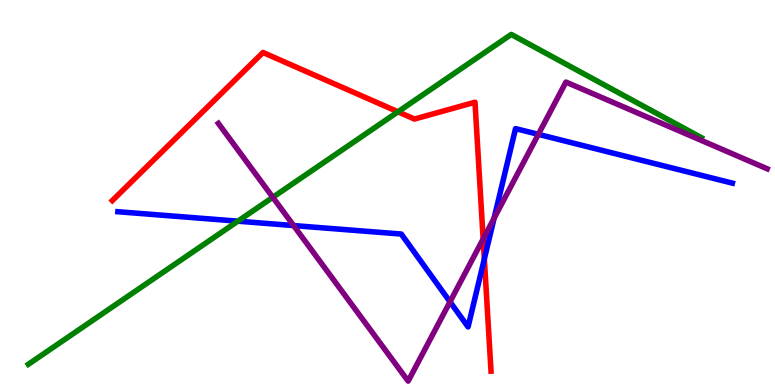[{'lines': ['blue', 'red'], 'intersections': [{'x': 6.25, 'y': 3.27}]}, {'lines': ['green', 'red'], 'intersections': [{'x': 5.14, 'y': 7.1}]}, {'lines': ['purple', 'red'], 'intersections': [{'x': 6.23, 'y': 3.79}]}, {'lines': ['blue', 'green'], 'intersections': [{'x': 3.07, 'y': 4.26}]}, {'lines': ['blue', 'purple'], 'intersections': [{'x': 3.79, 'y': 4.14}, {'x': 5.81, 'y': 2.16}, {'x': 6.38, 'y': 4.33}, {'x': 6.95, 'y': 6.51}]}, {'lines': ['green', 'purple'], 'intersections': [{'x': 3.52, 'y': 4.88}]}]